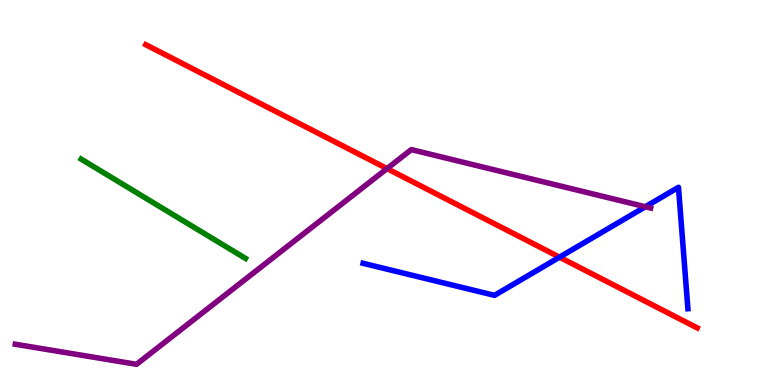[{'lines': ['blue', 'red'], 'intersections': [{'x': 7.22, 'y': 3.32}]}, {'lines': ['green', 'red'], 'intersections': []}, {'lines': ['purple', 'red'], 'intersections': [{'x': 4.99, 'y': 5.62}]}, {'lines': ['blue', 'green'], 'intersections': []}, {'lines': ['blue', 'purple'], 'intersections': [{'x': 8.33, 'y': 4.63}]}, {'lines': ['green', 'purple'], 'intersections': []}]